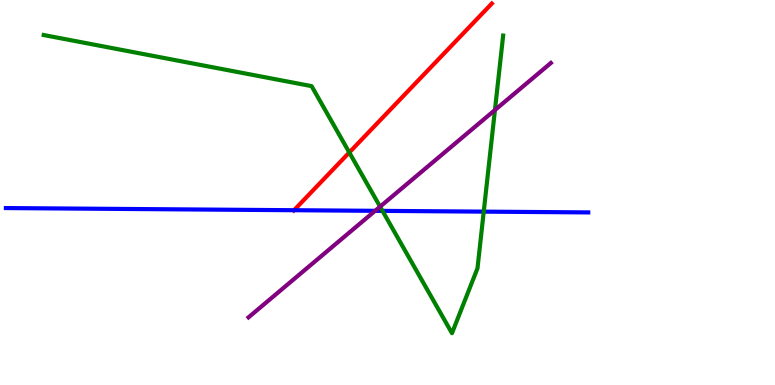[{'lines': ['blue', 'red'], 'intersections': [{'x': 3.79, 'y': 4.54}]}, {'lines': ['green', 'red'], 'intersections': [{'x': 4.51, 'y': 6.04}]}, {'lines': ['purple', 'red'], 'intersections': []}, {'lines': ['blue', 'green'], 'intersections': [{'x': 4.94, 'y': 4.52}, {'x': 6.24, 'y': 4.5}]}, {'lines': ['blue', 'purple'], 'intersections': [{'x': 4.84, 'y': 4.52}]}, {'lines': ['green', 'purple'], 'intersections': [{'x': 4.9, 'y': 4.63}, {'x': 6.39, 'y': 7.14}]}]